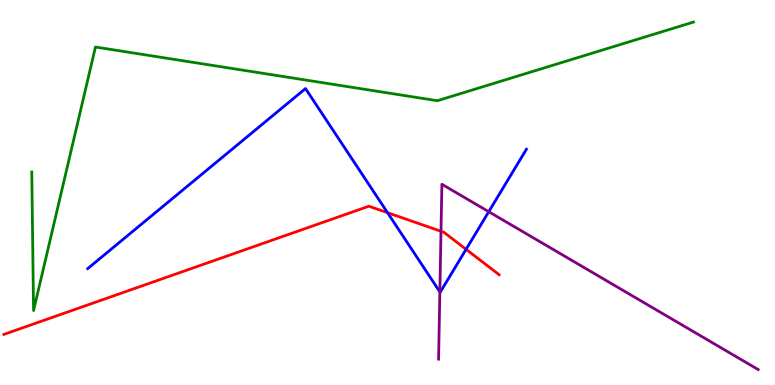[{'lines': ['blue', 'red'], 'intersections': [{'x': 5.0, 'y': 4.48}, {'x': 6.01, 'y': 3.52}]}, {'lines': ['green', 'red'], 'intersections': []}, {'lines': ['purple', 'red'], 'intersections': [{'x': 5.69, 'y': 3.99}]}, {'lines': ['blue', 'green'], 'intersections': []}, {'lines': ['blue', 'purple'], 'intersections': [{'x': 5.68, 'y': 2.42}, {'x': 6.31, 'y': 4.5}]}, {'lines': ['green', 'purple'], 'intersections': []}]